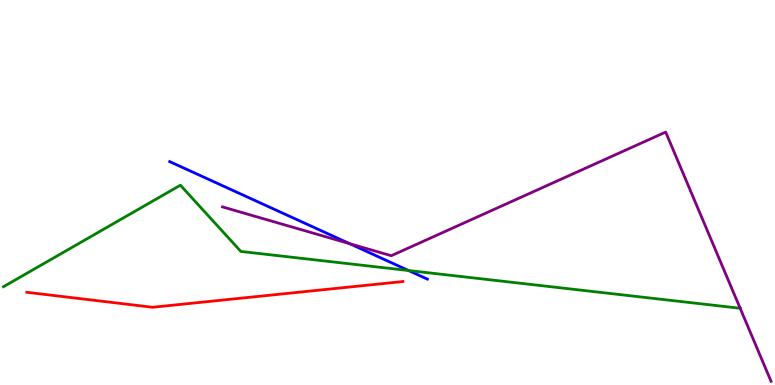[{'lines': ['blue', 'red'], 'intersections': []}, {'lines': ['green', 'red'], 'intersections': []}, {'lines': ['purple', 'red'], 'intersections': []}, {'lines': ['blue', 'green'], 'intersections': [{'x': 5.27, 'y': 2.97}]}, {'lines': ['blue', 'purple'], 'intersections': [{'x': 4.51, 'y': 3.67}]}, {'lines': ['green', 'purple'], 'intersections': [{'x': 9.55, 'y': 1.99}]}]